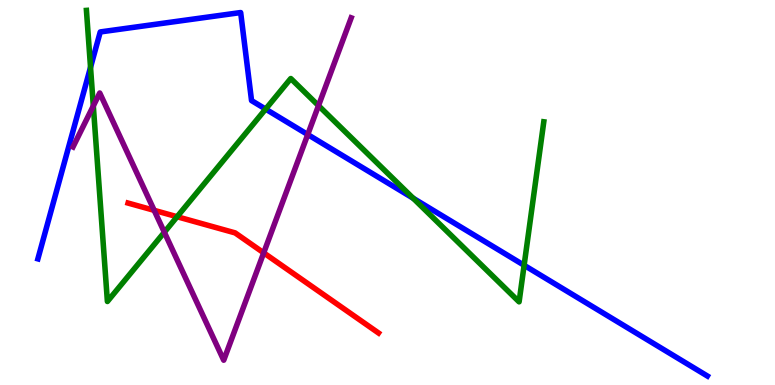[{'lines': ['blue', 'red'], 'intersections': []}, {'lines': ['green', 'red'], 'intersections': [{'x': 2.29, 'y': 4.37}]}, {'lines': ['purple', 'red'], 'intersections': [{'x': 1.99, 'y': 4.54}, {'x': 3.4, 'y': 3.43}]}, {'lines': ['blue', 'green'], 'intersections': [{'x': 1.17, 'y': 8.25}, {'x': 3.43, 'y': 7.17}, {'x': 5.33, 'y': 4.85}, {'x': 6.76, 'y': 3.11}]}, {'lines': ['blue', 'purple'], 'intersections': [{'x': 3.97, 'y': 6.51}]}, {'lines': ['green', 'purple'], 'intersections': [{'x': 1.2, 'y': 7.25}, {'x': 2.12, 'y': 3.97}, {'x': 4.11, 'y': 7.26}]}]